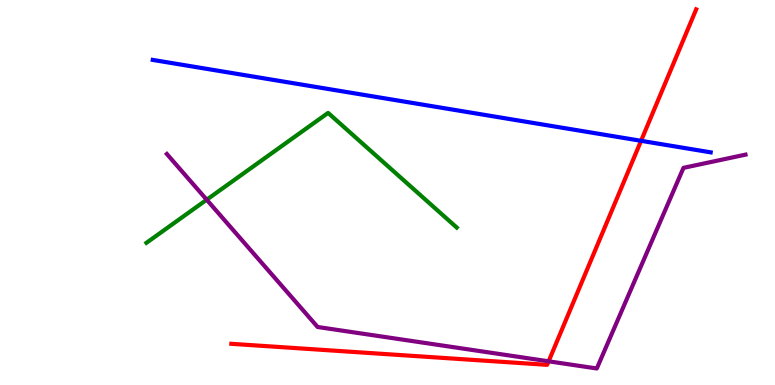[{'lines': ['blue', 'red'], 'intersections': [{'x': 8.27, 'y': 6.34}]}, {'lines': ['green', 'red'], 'intersections': []}, {'lines': ['purple', 'red'], 'intersections': [{'x': 7.08, 'y': 0.615}]}, {'lines': ['blue', 'green'], 'intersections': []}, {'lines': ['blue', 'purple'], 'intersections': []}, {'lines': ['green', 'purple'], 'intersections': [{'x': 2.67, 'y': 4.81}]}]